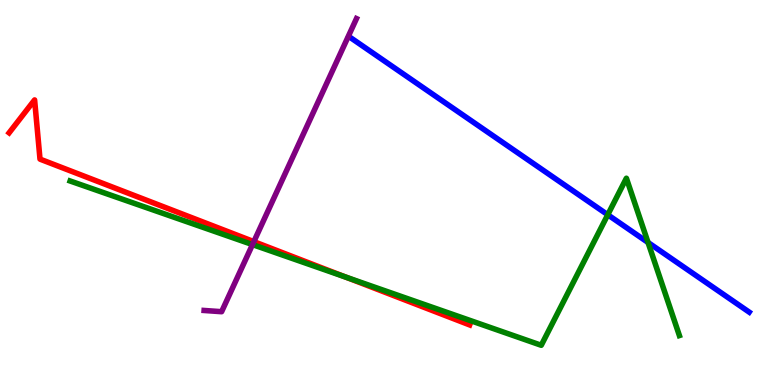[{'lines': ['blue', 'red'], 'intersections': []}, {'lines': ['green', 'red'], 'intersections': [{'x': 4.46, 'y': 2.8}]}, {'lines': ['purple', 'red'], 'intersections': [{'x': 3.28, 'y': 3.72}]}, {'lines': ['blue', 'green'], 'intersections': [{'x': 7.84, 'y': 4.42}, {'x': 8.36, 'y': 3.7}]}, {'lines': ['blue', 'purple'], 'intersections': []}, {'lines': ['green', 'purple'], 'intersections': [{'x': 3.26, 'y': 3.65}]}]